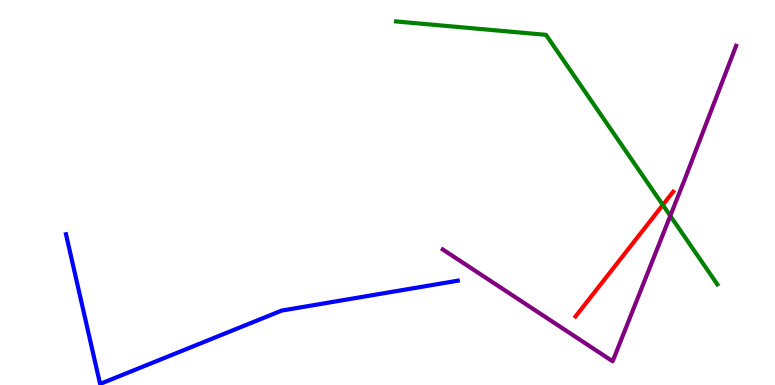[{'lines': ['blue', 'red'], 'intersections': []}, {'lines': ['green', 'red'], 'intersections': [{'x': 8.55, 'y': 4.68}]}, {'lines': ['purple', 'red'], 'intersections': []}, {'lines': ['blue', 'green'], 'intersections': []}, {'lines': ['blue', 'purple'], 'intersections': []}, {'lines': ['green', 'purple'], 'intersections': [{'x': 8.65, 'y': 4.39}]}]